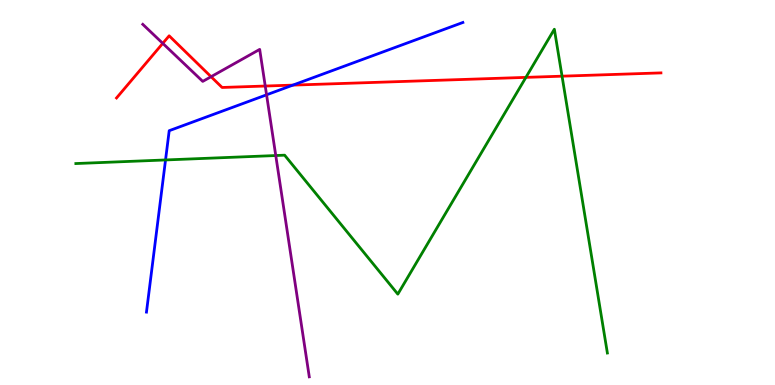[{'lines': ['blue', 'red'], 'intersections': [{'x': 3.78, 'y': 7.79}]}, {'lines': ['green', 'red'], 'intersections': [{'x': 6.79, 'y': 7.99}, {'x': 7.25, 'y': 8.02}]}, {'lines': ['purple', 'red'], 'intersections': [{'x': 2.1, 'y': 8.87}, {'x': 2.72, 'y': 8.01}, {'x': 3.42, 'y': 7.77}]}, {'lines': ['blue', 'green'], 'intersections': [{'x': 2.14, 'y': 5.85}]}, {'lines': ['blue', 'purple'], 'intersections': [{'x': 3.44, 'y': 7.54}]}, {'lines': ['green', 'purple'], 'intersections': [{'x': 3.56, 'y': 5.96}]}]